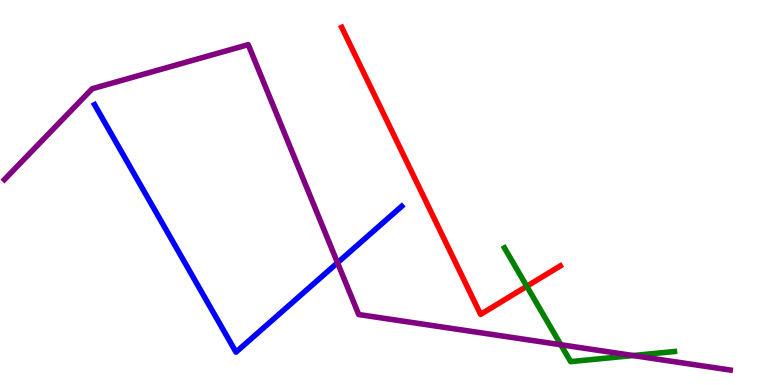[{'lines': ['blue', 'red'], 'intersections': []}, {'lines': ['green', 'red'], 'intersections': [{'x': 6.8, 'y': 2.56}]}, {'lines': ['purple', 'red'], 'intersections': []}, {'lines': ['blue', 'green'], 'intersections': []}, {'lines': ['blue', 'purple'], 'intersections': [{'x': 4.36, 'y': 3.18}]}, {'lines': ['green', 'purple'], 'intersections': [{'x': 7.24, 'y': 1.05}, {'x': 8.17, 'y': 0.765}]}]